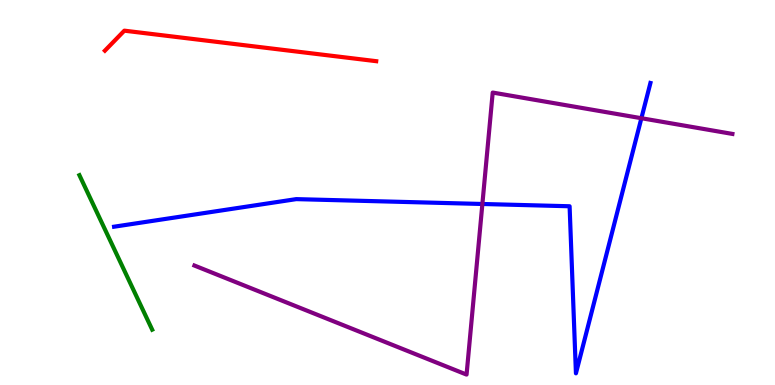[{'lines': ['blue', 'red'], 'intersections': []}, {'lines': ['green', 'red'], 'intersections': []}, {'lines': ['purple', 'red'], 'intersections': []}, {'lines': ['blue', 'green'], 'intersections': []}, {'lines': ['blue', 'purple'], 'intersections': [{'x': 6.22, 'y': 4.7}, {'x': 8.28, 'y': 6.93}]}, {'lines': ['green', 'purple'], 'intersections': []}]